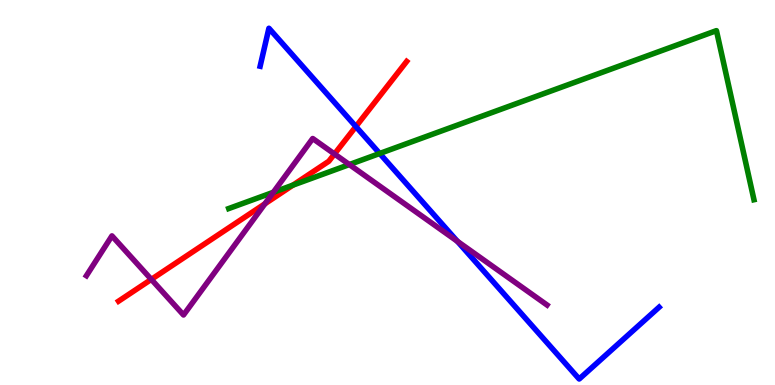[{'lines': ['blue', 'red'], 'intersections': [{'x': 4.59, 'y': 6.71}]}, {'lines': ['green', 'red'], 'intersections': [{'x': 3.78, 'y': 5.19}]}, {'lines': ['purple', 'red'], 'intersections': [{'x': 1.95, 'y': 2.74}, {'x': 3.42, 'y': 4.71}, {'x': 4.32, 'y': 6.0}]}, {'lines': ['blue', 'green'], 'intersections': [{'x': 4.9, 'y': 6.01}]}, {'lines': ['blue', 'purple'], 'intersections': [{'x': 5.9, 'y': 3.73}]}, {'lines': ['green', 'purple'], 'intersections': [{'x': 3.53, 'y': 5.01}, {'x': 4.51, 'y': 5.73}]}]